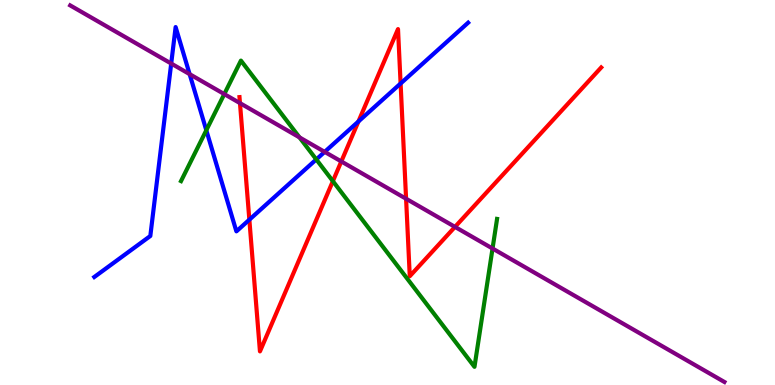[{'lines': ['blue', 'red'], 'intersections': [{'x': 3.22, 'y': 4.29}, {'x': 4.62, 'y': 6.84}, {'x': 5.17, 'y': 7.83}]}, {'lines': ['green', 'red'], 'intersections': [{'x': 4.3, 'y': 5.29}]}, {'lines': ['purple', 'red'], 'intersections': [{'x': 3.1, 'y': 7.32}, {'x': 4.4, 'y': 5.81}, {'x': 5.24, 'y': 4.84}, {'x': 5.87, 'y': 4.11}]}, {'lines': ['blue', 'green'], 'intersections': [{'x': 2.66, 'y': 6.62}, {'x': 4.08, 'y': 5.86}]}, {'lines': ['blue', 'purple'], 'intersections': [{'x': 2.21, 'y': 8.35}, {'x': 2.45, 'y': 8.07}, {'x': 4.19, 'y': 6.06}]}, {'lines': ['green', 'purple'], 'intersections': [{'x': 2.89, 'y': 7.56}, {'x': 3.86, 'y': 6.43}, {'x': 6.36, 'y': 3.55}]}]